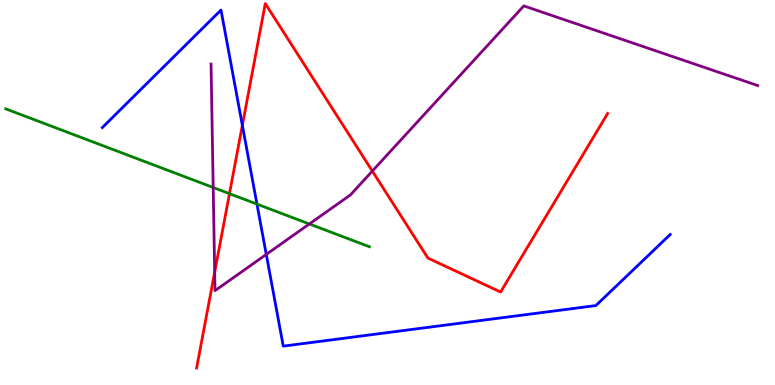[{'lines': ['blue', 'red'], 'intersections': [{'x': 3.13, 'y': 6.75}]}, {'lines': ['green', 'red'], 'intersections': [{'x': 2.96, 'y': 4.97}]}, {'lines': ['purple', 'red'], 'intersections': [{'x': 2.77, 'y': 2.93}, {'x': 4.8, 'y': 5.56}]}, {'lines': ['blue', 'green'], 'intersections': [{'x': 3.32, 'y': 4.7}]}, {'lines': ['blue', 'purple'], 'intersections': [{'x': 3.44, 'y': 3.39}]}, {'lines': ['green', 'purple'], 'intersections': [{'x': 2.75, 'y': 5.13}, {'x': 3.99, 'y': 4.18}]}]